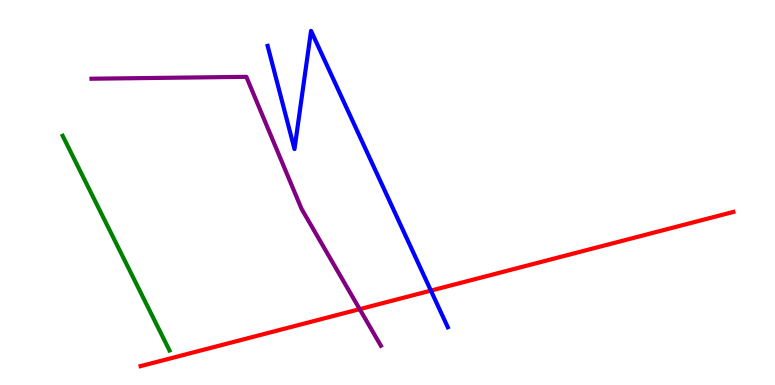[{'lines': ['blue', 'red'], 'intersections': [{'x': 5.56, 'y': 2.45}]}, {'lines': ['green', 'red'], 'intersections': []}, {'lines': ['purple', 'red'], 'intersections': [{'x': 4.64, 'y': 1.97}]}, {'lines': ['blue', 'green'], 'intersections': []}, {'lines': ['blue', 'purple'], 'intersections': []}, {'lines': ['green', 'purple'], 'intersections': []}]